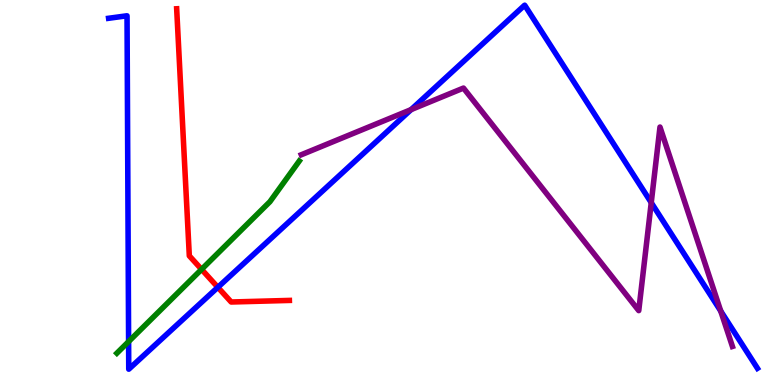[{'lines': ['blue', 'red'], 'intersections': [{'x': 2.81, 'y': 2.54}]}, {'lines': ['green', 'red'], 'intersections': [{'x': 2.6, 'y': 3.0}]}, {'lines': ['purple', 'red'], 'intersections': []}, {'lines': ['blue', 'green'], 'intersections': [{'x': 1.66, 'y': 1.13}]}, {'lines': ['blue', 'purple'], 'intersections': [{'x': 5.3, 'y': 7.15}, {'x': 8.4, 'y': 4.74}, {'x': 9.3, 'y': 1.92}]}, {'lines': ['green', 'purple'], 'intersections': []}]